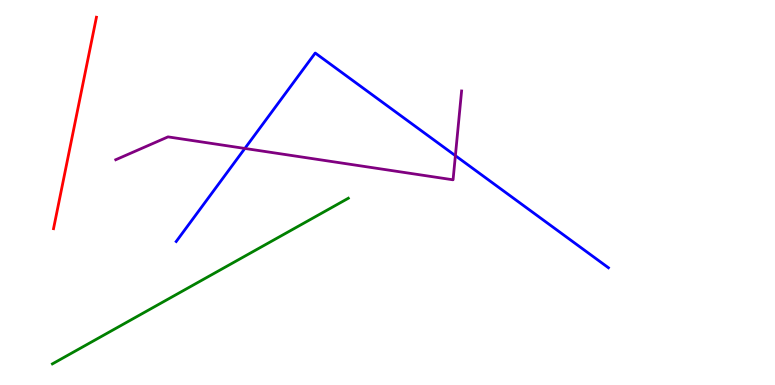[{'lines': ['blue', 'red'], 'intersections': []}, {'lines': ['green', 'red'], 'intersections': []}, {'lines': ['purple', 'red'], 'intersections': []}, {'lines': ['blue', 'green'], 'intersections': []}, {'lines': ['blue', 'purple'], 'intersections': [{'x': 3.16, 'y': 6.14}, {'x': 5.88, 'y': 5.96}]}, {'lines': ['green', 'purple'], 'intersections': []}]